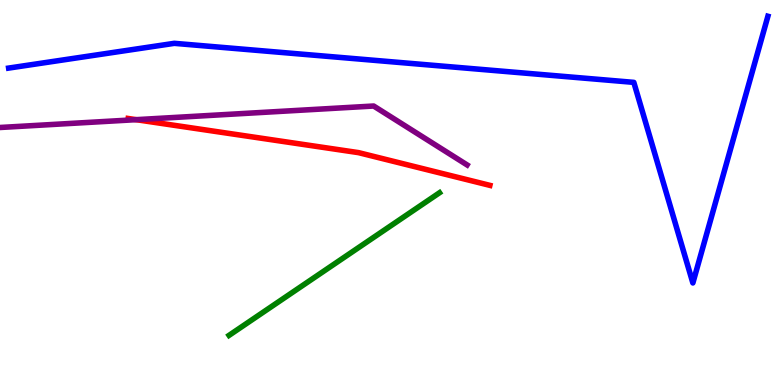[{'lines': ['blue', 'red'], 'intersections': []}, {'lines': ['green', 'red'], 'intersections': []}, {'lines': ['purple', 'red'], 'intersections': [{'x': 1.76, 'y': 6.89}]}, {'lines': ['blue', 'green'], 'intersections': []}, {'lines': ['blue', 'purple'], 'intersections': []}, {'lines': ['green', 'purple'], 'intersections': []}]